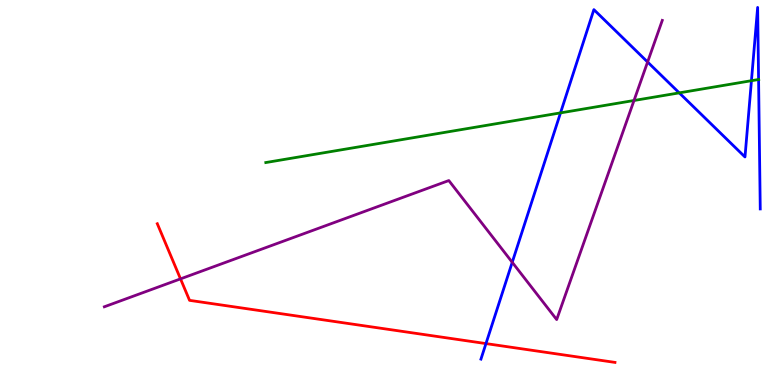[{'lines': ['blue', 'red'], 'intersections': [{'x': 6.27, 'y': 1.08}]}, {'lines': ['green', 'red'], 'intersections': []}, {'lines': ['purple', 'red'], 'intersections': [{'x': 2.33, 'y': 2.76}]}, {'lines': ['blue', 'green'], 'intersections': [{'x': 7.23, 'y': 7.07}, {'x': 8.76, 'y': 7.59}, {'x': 9.7, 'y': 7.9}, {'x': 9.79, 'y': 7.94}]}, {'lines': ['blue', 'purple'], 'intersections': [{'x': 6.61, 'y': 3.19}, {'x': 8.36, 'y': 8.39}]}, {'lines': ['green', 'purple'], 'intersections': [{'x': 8.18, 'y': 7.39}]}]